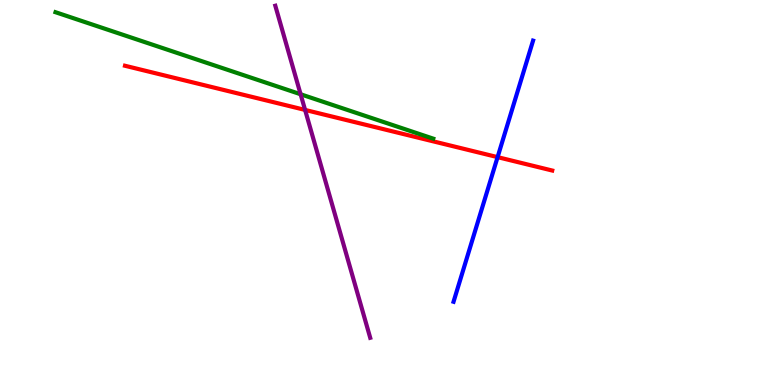[{'lines': ['blue', 'red'], 'intersections': [{'x': 6.42, 'y': 5.92}]}, {'lines': ['green', 'red'], 'intersections': []}, {'lines': ['purple', 'red'], 'intersections': [{'x': 3.94, 'y': 7.14}]}, {'lines': ['blue', 'green'], 'intersections': []}, {'lines': ['blue', 'purple'], 'intersections': []}, {'lines': ['green', 'purple'], 'intersections': [{'x': 3.88, 'y': 7.55}]}]